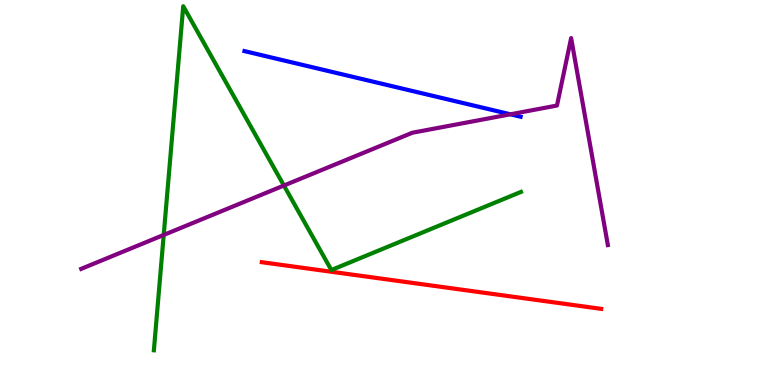[{'lines': ['blue', 'red'], 'intersections': []}, {'lines': ['green', 'red'], 'intersections': []}, {'lines': ['purple', 'red'], 'intersections': []}, {'lines': ['blue', 'green'], 'intersections': []}, {'lines': ['blue', 'purple'], 'intersections': [{'x': 6.59, 'y': 7.03}]}, {'lines': ['green', 'purple'], 'intersections': [{'x': 2.11, 'y': 3.9}, {'x': 3.66, 'y': 5.18}]}]